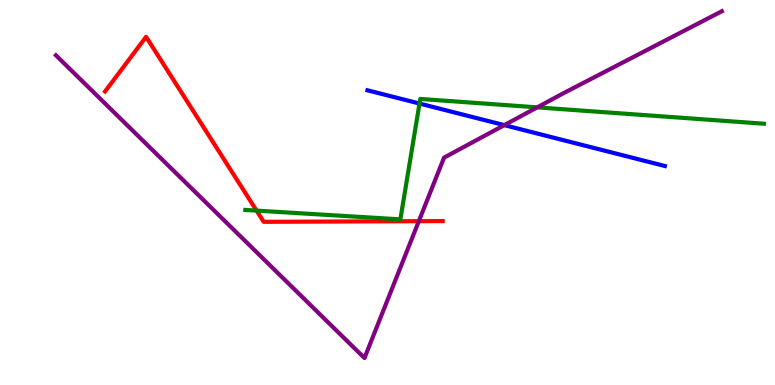[{'lines': ['blue', 'red'], 'intersections': []}, {'lines': ['green', 'red'], 'intersections': [{'x': 3.31, 'y': 4.53}]}, {'lines': ['purple', 'red'], 'intersections': [{'x': 5.4, 'y': 4.26}]}, {'lines': ['blue', 'green'], 'intersections': [{'x': 5.41, 'y': 7.31}]}, {'lines': ['blue', 'purple'], 'intersections': [{'x': 6.51, 'y': 6.75}]}, {'lines': ['green', 'purple'], 'intersections': [{'x': 6.93, 'y': 7.21}]}]